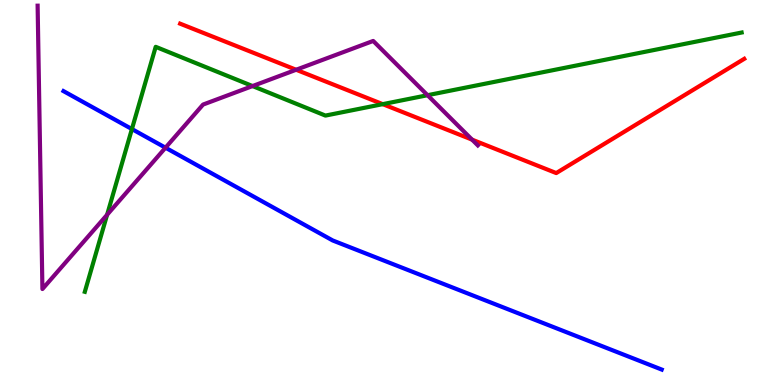[{'lines': ['blue', 'red'], 'intersections': []}, {'lines': ['green', 'red'], 'intersections': [{'x': 4.94, 'y': 7.29}]}, {'lines': ['purple', 'red'], 'intersections': [{'x': 3.82, 'y': 8.19}, {'x': 6.09, 'y': 6.37}]}, {'lines': ['blue', 'green'], 'intersections': [{'x': 1.7, 'y': 6.65}]}, {'lines': ['blue', 'purple'], 'intersections': [{'x': 2.14, 'y': 6.16}]}, {'lines': ['green', 'purple'], 'intersections': [{'x': 1.38, 'y': 4.42}, {'x': 3.26, 'y': 7.76}, {'x': 5.52, 'y': 7.53}]}]